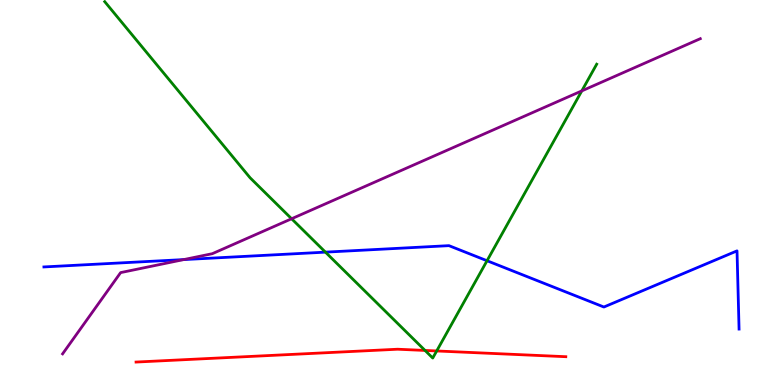[{'lines': ['blue', 'red'], 'intersections': []}, {'lines': ['green', 'red'], 'intersections': [{'x': 5.48, 'y': 0.898}, {'x': 5.63, 'y': 0.884}]}, {'lines': ['purple', 'red'], 'intersections': []}, {'lines': ['blue', 'green'], 'intersections': [{'x': 4.2, 'y': 3.45}, {'x': 6.28, 'y': 3.23}]}, {'lines': ['blue', 'purple'], 'intersections': [{'x': 2.37, 'y': 3.26}]}, {'lines': ['green', 'purple'], 'intersections': [{'x': 3.76, 'y': 4.32}, {'x': 7.51, 'y': 7.64}]}]